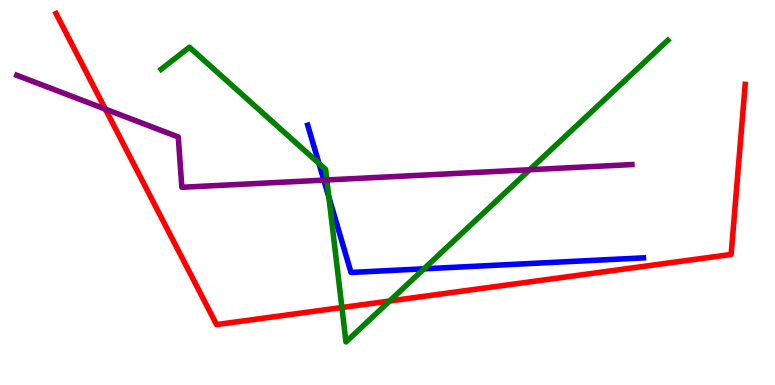[{'lines': ['blue', 'red'], 'intersections': []}, {'lines': ['green', 'red'], 'intersections': [{'x': 4.41, 'y': 2.01}, {'x': 5.03, 'y': 2.18}]}, {'lines': ['purple', 'red'], 'intersections': [{'x': 1.36, 'y': 7.17}]}, {'lines': ['blue', 'green'], 'intersections': [{'x': 4.12, 'y': 5.75}, {'x': 4.24, 'y': 4.88}, {'x': 5.47, 'y': 3.02}]}, {'lines': ['blue', 'purple'], 'intersections': [{'x': 4.18, 'y': 5.32}]}, {'lines': ['green', 'purple'], 'intersections': [{'x': 4.22, 'y': 5.33}, {'x': 6.84, 'y': 5.59}]}]